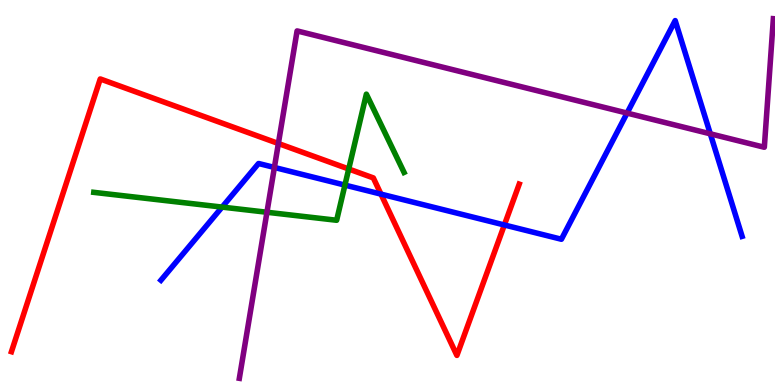[{'lines': ['blue', 'red'], 'intersections': [{'x': 4.92, 'y': 4.96}, {'x': 6.51, 'y': 4.16}]}, {'lines': ['green', 'red'], 'intersections': [{'x': 4.5, 'y': 5.61}]}, {'lines': ['purple', 'red'], 'intersections': [{'x': 3.59, 'y': 6.27}]}, {'lines': ['blue', 'green'], 'intersections': [{'x': 2.87, 'y': 4.62}, {'x': 4.45, 'y': 5.19}]}, {'lines': ['blue', 'purple'], 'intersections': [{'x': 3.54, 'y': 5.65}, {'x': 8.09, 'y': 7.06}, {'x': 9.17, 'y': 6.52}]}, {'lines': ['green', 'purple'], 'intersections': [{'x': 3.44, 'y': 4.49}]}]